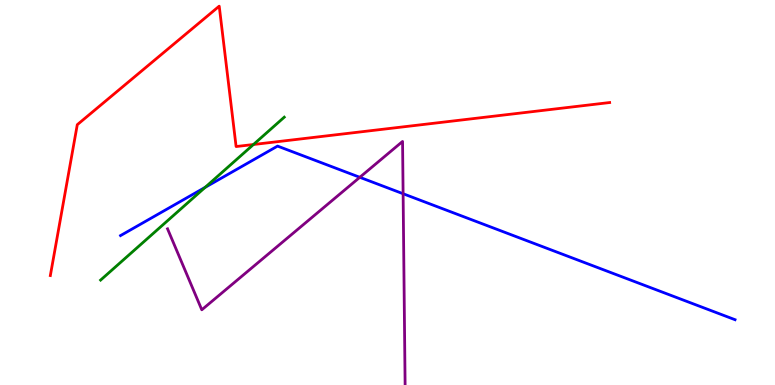[{'lines': ['blue', 'red'], 'intersections': []}, {'lines': ['green', 'red'], 'intersections': [{'x': 3.27, 'y': 6.25}]}, {'lines': ['purple', 'red'], 'intersections': []}, {'lines': ['blue', 'green'], 'intersections': [{'x': 2.65, 'y': 5.13}]}, {'lines': ['blue', 'purple'], 'intersections': [{'x': 4.64, 'y': 5.39}, {'x': 5.2, 'y': 4.97}]}, {'lines': ['green', 'purple'], 'intersections': []}]